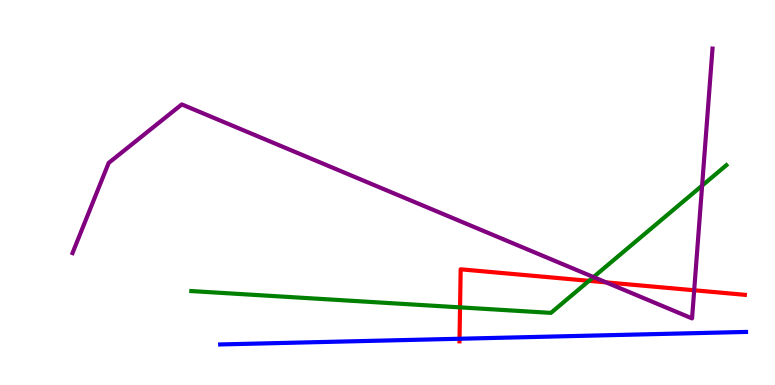[{'lines': ['blue', 'red'], 'intersections': [{'x': 5.93, 'y': 1.2}]}, {'lines': ['green', 'red'], 'intersections': [{'x': 5.94, 'y': 2.02}, {'x': 7.6, 'y': 2.71}]}, {'lines': ['purple', 'red'], 'intersections': [{'x': 7.82, 'y': 2.67}, {'x': 8.96, 'y': 2.46}]}, {'lines': ['blue', 'green'], 'intersections': []}, {'lines': ['blue', 'purple'], 'intersections': []}, {'lines': ['green', 'purple'], 'intersections': [{'x': 7.66, 'y': 2.8}, {'x': 9.06, 'y': 5.18}]}]